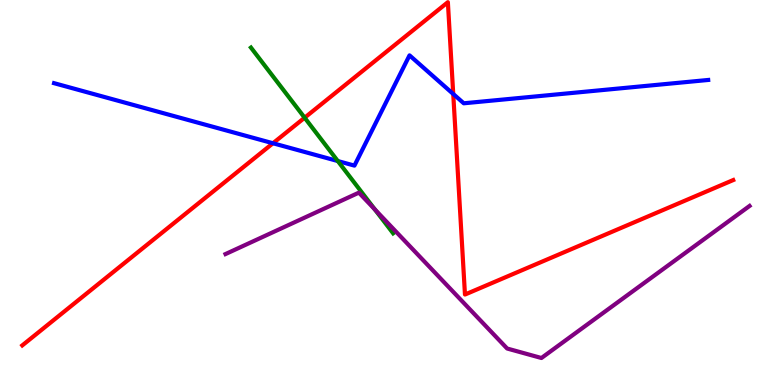[{'lines': ['blue', 'red'], 'intersections': [{'x': 3.52, 'y': 6.28}, {'x': 5.85, 'y': 7.56}]}, {'lines': ['green', 'red'], 'intersections': [{'x': 3.93, 'y': 6.94}]}, {'lines': ['purple', 'red'], 'intersections': []}, {'lines': ['blue', 'green'], 'intersections': [{'x': 4.36, 'y': 5.82}]}, {'lines': ['blue', 'purple'], 'intersections': []}, {'lines': ['green', 'purple'], 'intersections': [{'x': 4.84, 'y': 4.56}]}]